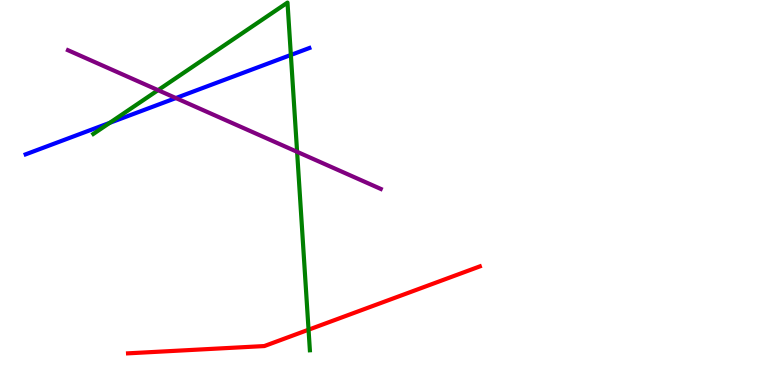[{'lines': ['blue', 'red'], 'intersections': []}, {'lines': ['green', 'red'], 'intersections': [{'x': 3.98, 'y': 1.44}]}, {'lines': ['purple', 'red'], 'intersections': []}, {'lines': ['blue', 'green'], 'intersections': [{'x': 1.42, 'y': 6.81}, {'x': 3.75, 'y': 8.57}]}, {'lines': ['blue', 'purple'], 'intersections': [{'x': 2.27, 'y': 7.45}]}, {'lines': ['green', 'purple'], 'intersections': [{'x': 2.04, 'y': 7.66}, {'x': 3.83, 'y': 6.06}]}]